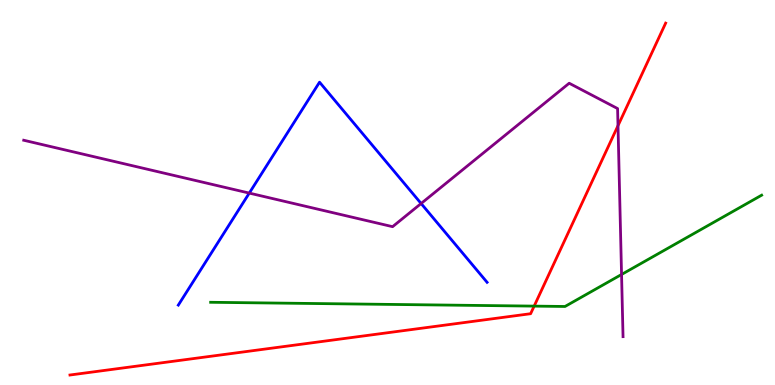[{'lines': ['blue', 'red'], 'intersections': []}, {'lines': ['green', 'red'], 'intersections': [{'x': 6.89, 'y': 2.05}]}, {'lines': ['purple', 'red'], 'intersections': [{'x': 7.97, 'y': 6.74}]}, {'lines': ['blue', 'green'], 'intersections': []}, {'lines': ['blue', 'purple'], 'intersections': [{'x': 3.22, 'y': 4.98}, {'x': 5.43, 'y': 4.71}]}, {'lines': ['green', 'purple'], 'intersections': [{'x': 8.02, 'y': 2.87}]}]